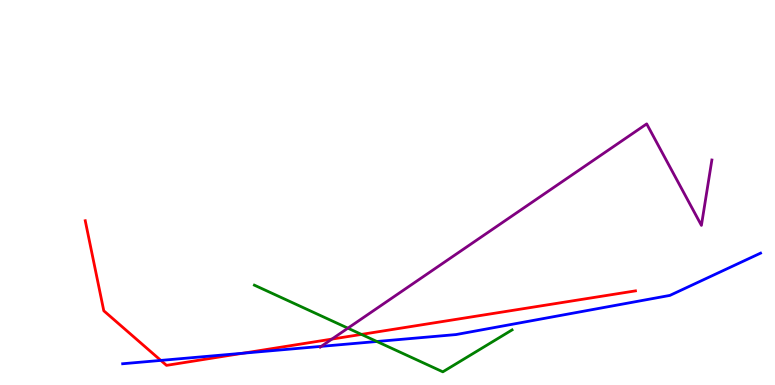[{'lines': ['blue', 'red'], 'intersections': [{'x': 2.08, 'y': 0.639}, {'x': 3.14, 'y': 0.826}]}, {'lines': ['green', 'red'], 'intersections': [{'x': 4.66, 'y': 1.31}]}, {'lines': ['purple', 'red'], 'intersections': [{'x': 4.28, 'y': 1.19}]}, {'lines': ['blue', 'green'], 'intersections': [{'x': 4.86, 'y': 1.13}]}, {'lines': ['blue', 'purple'], 'intersections': [{'x': 4.15, 'y': 1.0}]}, {'lines': ['green', 'purple'], 'intersections': [{'x': 4.49, 'y': 1.48}]}]